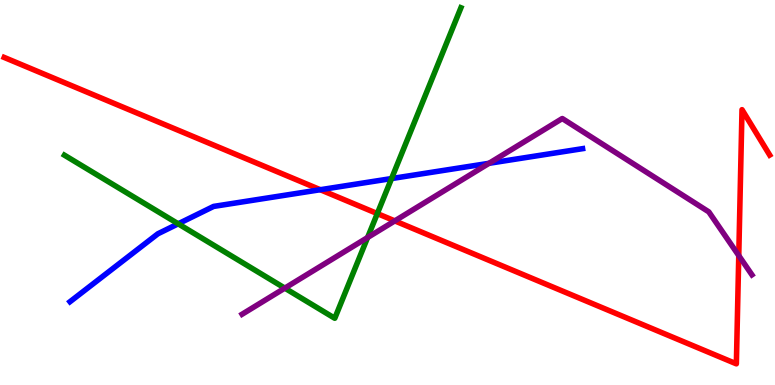[{'lines': ['blue', 'red'], 'intersections': [{'x': 4.13, 'y': 5.07}]}, {'lines': ['green', 'red'], 'intersections': [{'x': 4.87, 'y': 4.45}]}, {'lines': ['purple', 'red'], 'intersections': [{'x': 5.09, 'y': 4.26}, {'x': 9.53, 'y': 3.36}]}, {'lines': ['blue', 'green'], 'intersections': [{'x': 2.3, 'y': 4.19}, {'x': 5.05, 'y': 5.36}]}, {'lines': ['blue', 'purple'], 'intersections': [{'x': 6.31, 'y': 5.76}]}, {'lines': ['green', 'purple'], 'intersections': [{'x': 3.67, 'y': 2.52}, {'x': 4.74, 'y': 3.83}]}]